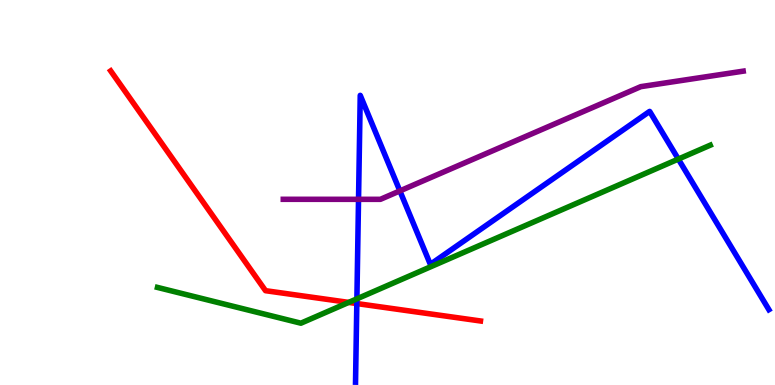[{'lines': ['blue', 'red'], 'intersections': [{'x': 4.6, 'y': 2.12}]}, {'lines': ['green', 'red'], 'intersections': [{'x': 4.5, 'y': 2.15}]}, {'lines': ['purple', 'red'], 'intersections': []}, {'lines': ['blue', 'green'], 'intersections': [{'x': 4.61, 'y': 2.24}, {'x': 8.75, 'y': 5.87}]}, {'lines': ['blue', 'purple'], 'intersections': [{'x': 4.63, 'y': 4.82}, {'x': 5.16, 'y': 5.04}]}, {'lines': ['green', 'purple'], 'intersections': []}]